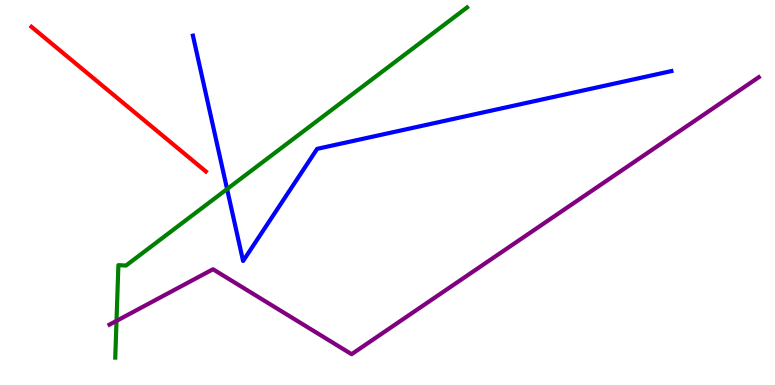[{'lines': ['blue', 'red'], 'intersections': []}, {'lines': ['green', 'red'], 'intersections': []}, {'lines': ['purple', 'red'], 'intersections': []}, {'lines': ['blue', 'green'], 'intersections': [{'x': 2.93, 'y': 5.09}]}, {'lines': ['blue', 'purple'], 'intersections': []}, {'lines': ['green', 'purple'], 'intersections': [{'x': 1.5, 'y': 1.67}]}]